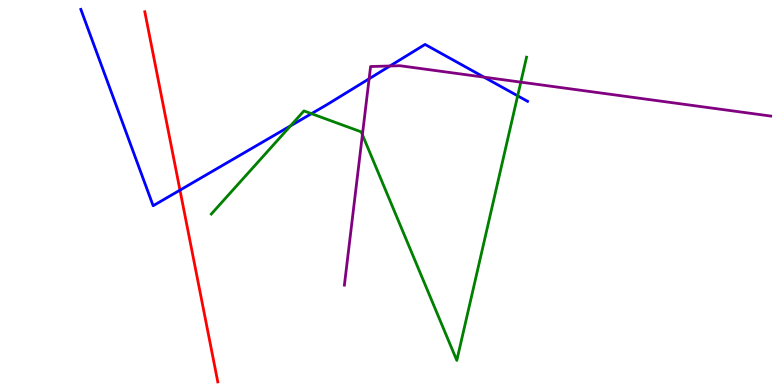[{'lines': ['blue', 'red'], 'intersections': [{'x': 2.32, 'y': 5.06}]}, {'lines': ['green', 'red'], 'intersections': []}, {'lines': ['purple', 'red'], 'intersections': []}, {'lines': ['blue', 'green'], 'intersections': [{'x': 3.75, 'y': 6.73}, {'x': 4.02, 'y': 7.05}, {'x': 6.68, 'y': 7.51}]}, {'lines': ['blue', 'purple'], 'intersections': [{'x': 4.76, 'y': 7.95}, {'x': 5.03, 'y': 8.29}, {'x': 6.25, 'y': 8.0}]}, {'lines': ['green', 'purple'], 'intersections': [{'x': 4.68, 'y': 6.5}, {'x': 6.72, 'y': 7.87}]}]